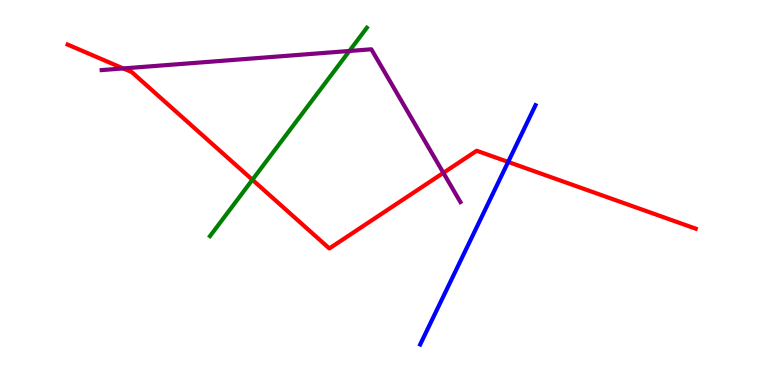[{'lines': ['blue', 'red'], 'intersections': [{'x': 6.56, 'y': 5.79}]}, {'lines': ['green', 'red'], 'intersections': [{'x': 3.26, 'y': 5.33}]}, {'lines': ['purple', 'red'], 'intersections': [{'x': 1.59, 'y': 8.22}, {'x': 5.72, 'y': 5.51}]}, {'lines': ['blue', 'green'], 'intersections': []}, {'lines': ['blue', 'purple'], 'intersections': []}, {'lines': ['green', 'purple'], 'intersections': [{'x': 4.51, 'y': 8.68}]}]